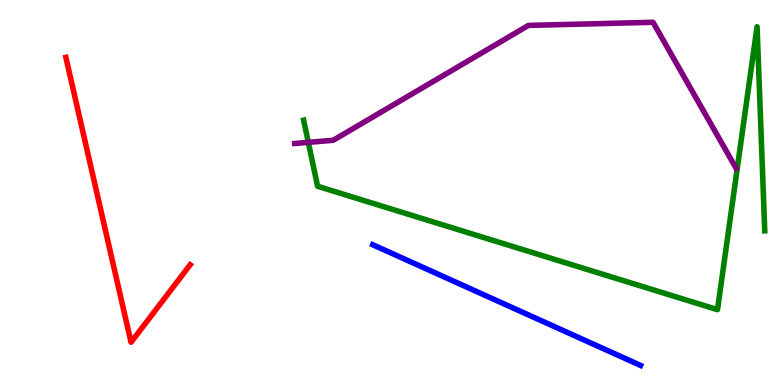[{'lines': ['blue', 'red'], 'intersections': []}, {'lines': ['green', 'red'], 'intersections': []}, {'lines': ['purple', 'red'], 'intersections': []}, {'lines': ['blue', 'green'], 'intersections': []}, {'lines': ['blue', 'purple'], 'intersections': []}, {'lines': ['green', 'purple'], 'intersections': [{'x': 3.98, 'y': 6.3}]}]